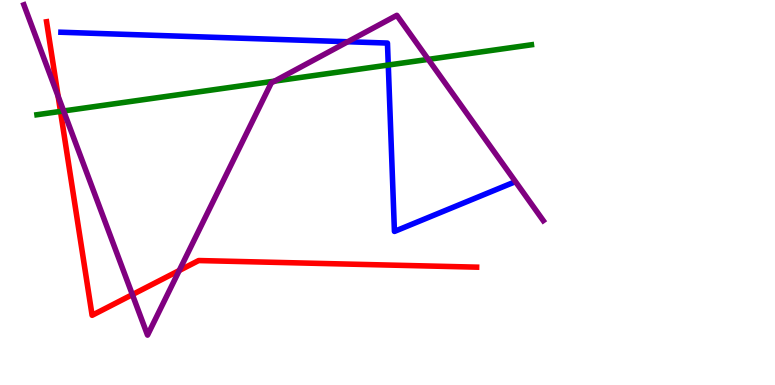[{'lines': ['blue', 'red'], 'intersections': []}, {'lines': ['green', 'red'], 'intersections': [{'x': 0.78, 'y': 7.11}]}, {'lines': ['purple', 'red'], 'intersections': [{'x': 0.75, 'y': 7.5}, {'x': 1.71, 'y': 2.35}, {'x': 2.31, 'y': 2.97}]}, {'lines': ['blue', 'green'], 'intersections': [{'x': 5.01, 'y': 8.31}]}, {'lines': ['blue', 'purple'], 'intersections': [{'x': 4.49, 'y': 8.92}]}, {'lines': ['green', 'purple'], 'intersections': [{'x': 0.821, 'y': 7.12}, {'x': 3.54, 'y': 7.89}, {'x': 5.53, 'y': 8.46}]}]